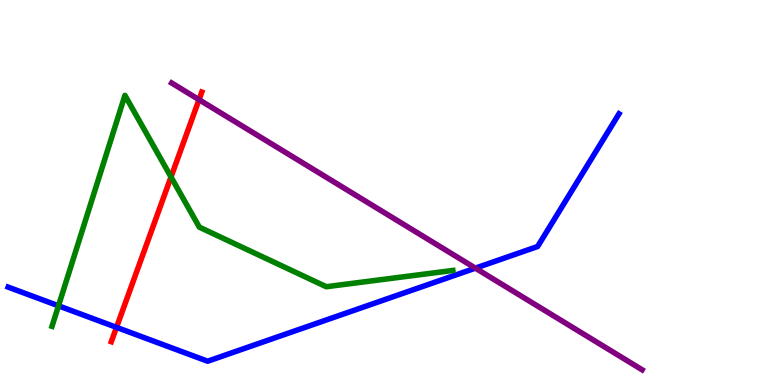[{'lines': ['blue', 'red'], 'intersections': [{'x': 1.5, 'y': 1.5}]}, {'lines': ['green', 'red'], 'intersections': [{'x': 2.21, 'y': 5.4}]}, {'lines': ['purple', 'red'], 'intersections': [{'x': 2.57, 'y': 7.41}]}, {'lines': ['blue', 'green'], 'intersections': [{'x': 0.755, 'y': 2.06}]}, {'lines': ['blue', 'purple'], 'intersections': [{'x': 6.13, 'y': 3.04}]}, {'lines': ['green', 'purple'], 'intersections': []}]